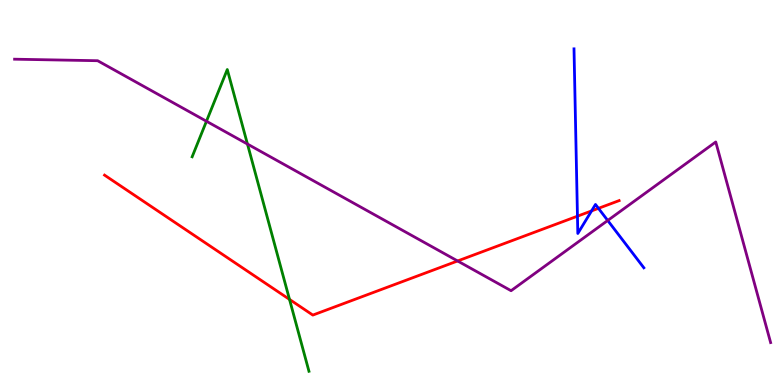[{'lines': ['blue', 'red'], 'intersections': [{'x': 7.45, 'y': 4.38}, {'x': 7.63, 'y': 4.52}, {'x': 7.72, 'y': 4.59}]}, {'lines': ['green', 'red'], 'intersections': [{'x': 3.74, 'y': 2.22}]}, {'lines': ['purple', 'red'], 'intersections': [{'x': 5.9, 'y': 3.22}]}, {'lines': ['blue', 'green'], 'intersections': []}, {'lines': ['blue', 'purple'], 'intersections': [{'x': 7.84, 'y': 4.27}]}, {'lines': ['green', 'purple'], 'intersections': [{'x': 2.66, 'y': 6.85}, {'x': 3.19, 'y': 6.26}]}]